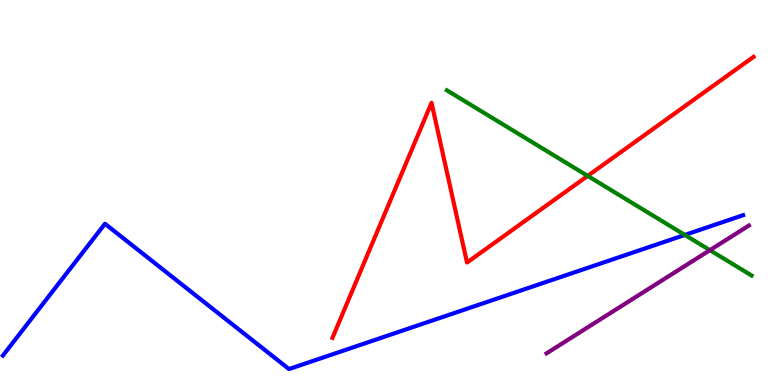[{'lines': ['blue', 'red'], 'intersections': []}, {'lines': ['green', 'red'], 'intersections': [{'x': 7.58, 'y': 5.43}]}, {'lines': ['purple', 'red'], 'intersections': []}, {'lines': ['blue', 'green'], 'intersections': [{'x': 8.84, 'y': 3.9}]}, {'lines': ['blue', 'purple'], 'intersections': []}, {'lines': ['green', 'purple'], 'intersections': [{'x': 9.16, 'y': 3.5}]}]